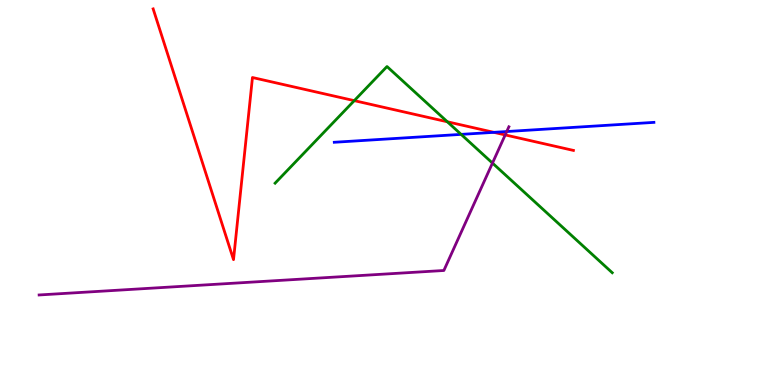[{'lines': ['blue', 'red'], 'intersections': [{'x': 6.37, 'y': 6.56}]}, {'lines': ['green', 'red'], 'intersections': [{'x': 4.57, 'y': 7.39}, {'x': 5.77, 'y': 6.84}]}, {'lines': ['purple', 'red'], 'intersections': [{'x': 6.52, 'y': 6.5}]}, {'lines': ['blue', 'green'], 'intersections': [{'x': 5.95, 'y': 6.51}]}, {'lines': ['blue', 'purple'], 'intersections': [{'x': 6.54, 'y': 6.58}]}, {'lines': ['green', 'purple'], 'intersections': [{'x': 6.35, 'y': 5.76}]}]